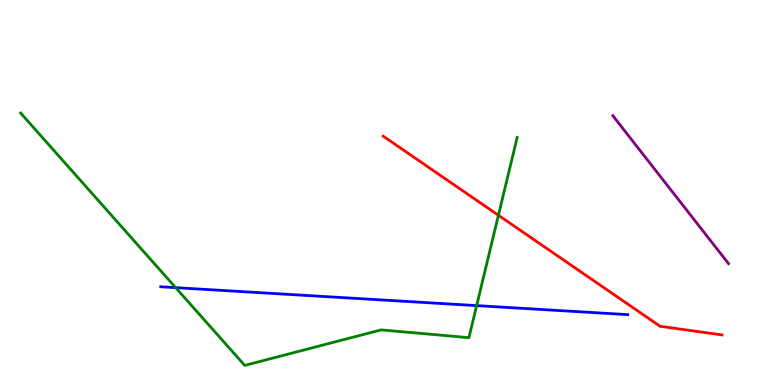[{'lines': ['blue', 'red'], 'intersections': []}, {'lines': ['green', 'red'], 'intersections': [{'x': 6.43, 'y': 4.41}]}, {'lines': ['purple', 'red'], 'intersections': []}, {'lines': ['blue', 'green'], 'intersections': [{'x': 2.27, 'y': 2.53}, {'x': 6.15, 'y': 2.06}]}, {'lines': ['blue', 'purple'], 'intersections': []}, {'lines': ['green', 'purple'], 'intersections': []}]